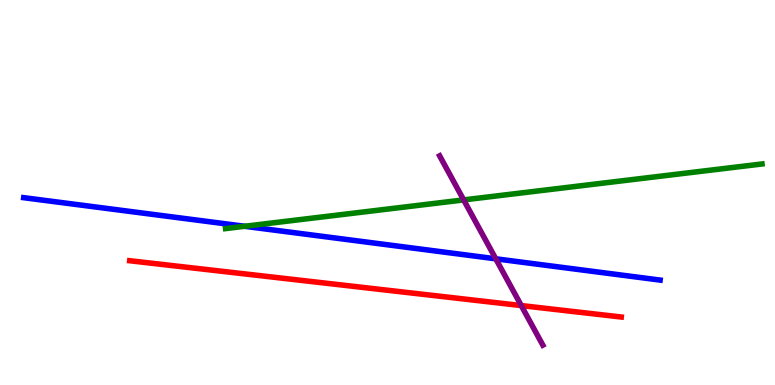[{'lines': ['blue', 'red'], 'intersections': []}, {'lines': ['green', 'red'], 'intersections': []}, {'lines': ['purple', 'red'], 'intersections': [{'x': 6.73, 'y': 2.06}]}, {'lines': ['blue', 'green'], 'intersections': [{'x': 3.16, 'y': 4.12}]}, {'lines': ['blue', 'purple'], 'intersections': [{'x': 6.4, 'y': 3.28}]}, {'lines': ['green', 'purple'], 'intersections': [{'x': 5.98, 'y': 4.81}]}]